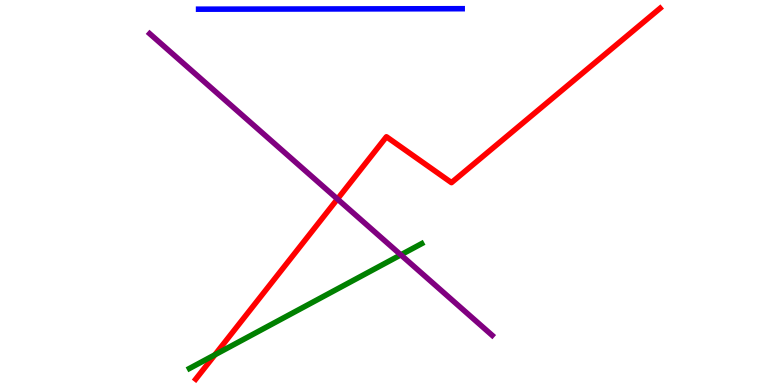[{'lines': ['blue', 'red'], 'intersections': []}, {'lines': ['green', 'red'], 'intersections': [{'x': 2.77, 'y': 0.785}]}, {'lines': ['purple', 'red'], 'intersections': [{'x': 4.35, 'y': 4.83}]}, {'lines': ['blue', 'green'], 'intersections': []}, {'lines': ['blue', 'purple'], 'intersections': []}, {'lines': ['green', 'purple'], 'intersections': [{'x': 5.17, 'y': 3.38}]}]